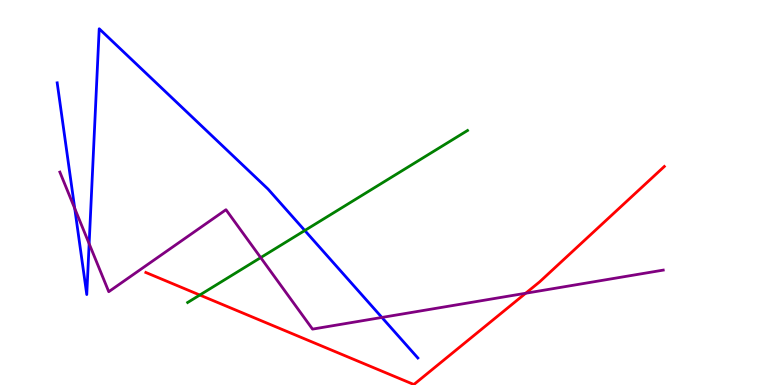[{'lines': ['blue', 'red'], 'intersections': []}, {'lines': ['green', 'red'], 'intersections': [{'x': 2.58, 'y': 2.34}]}, {'lines': ['purple', 'red'], 'intersections': [{'x': 6.78, 'y': 2.38}]}, {'lines': ['blue', 'green'], 'intersections': [{'x': 3.93, 'y': 4.01}]}, {'lines': ['blue', 'purple'], 'intersections': [{'x': 0.964, 'y': 4.59}, {'x': 1.15, 'y': 3.67}, {'x': 4.93, 'y': 1.75}]}, {'lines': ['green', 'purple'], 'intersections': [{'x': 3.36, 'y': 3.31}]}]